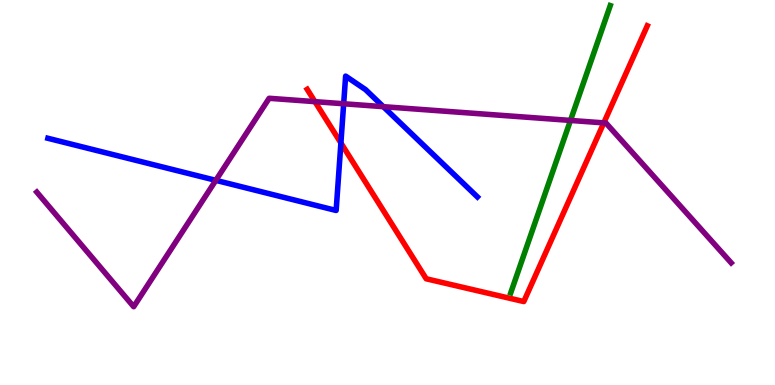[{'lines': ['blue', 'red'], 'intersections': [{'x': 4.4, 'y': 6.29}]}, {'lines': ['green', 'red'], 'intersections': []}, {'lines': ['purple', 'red'], 'intersections': [{'x': 4.06, 'y': 7.36}, {'x': 7.79, 'y': 6.81}]}, {'lines': ['blue', 'green'], 'intersections': []}, {'lines': ['blue', 'purple'], 'intersections': [{'x': 2.78, 'y': 5.32}, {'x': 4.43, 'y': 7.3}, {'x': 4.95, 'y': 7.23}]}, {'lines': ['green', 'purple'], 'intersections': [{'x': 7.36, 'y': 6.87}]}]